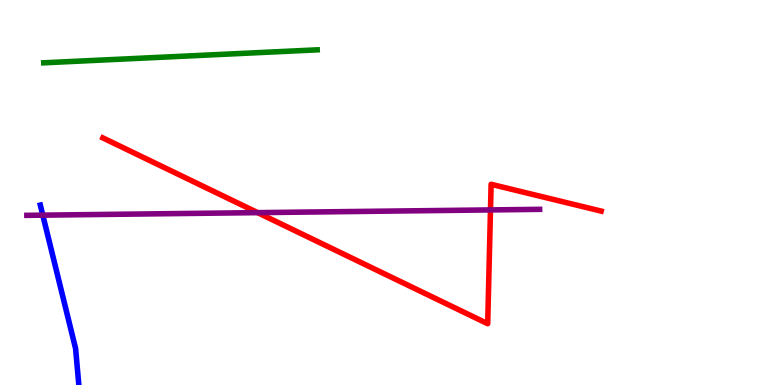[{'lines': ['blue', 'red'], 'intersections': []}, {'lines': ['green', 'red'], 'intersections': []}, {'lines': ['purple', 'red'], 'intersections': [{'x': 3.32, 'y': 4.48}, {'x': 6.33, 'y': 4.55}]}, {'lines': ['blue', 'green'], 'intersections': []}, {'lines': ['blue', 'purple'], 'intersections': [{'x': 0.552, 'y': 4.41}]}, {'lines': ['green', 'purple'], 'intersections': []}]